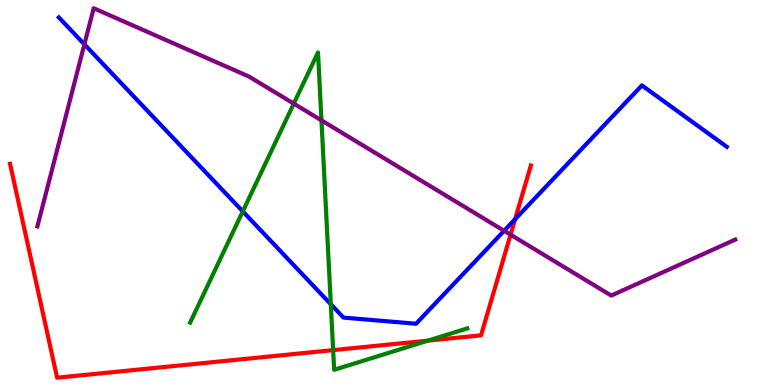[{'lines': ['blue', 'red'], 'intersections': [{'x': 6.65, 'y': 4.31}]}, {'lines': ['green', 'red'], 'intersections': [{'x': 4.3, 'y': 0.906}, {'x': 5.52, 'y': 1.15}]}, {'lines': ['purple', 'red'], 'intersections': [{'x': 6.59, 'y': 3.9}]}, {'lines': ['blue', 'green'], 'intersections': [{'x': 3.13, 'y': 4.51}, {'x': 4.27, 'y': 2.1}]}, {'lines': ['blue', 'purple'], 'intersections': [{'x': 1.09, 'y': 8.85}, {'x': 6.5, 'y': 4.01}]}, {'lines': ['green', 'purple'], 'intersections': [{'x': 3.79, 'y': 7.31}, {'x': 4.15, 'y': 6.87}]}]